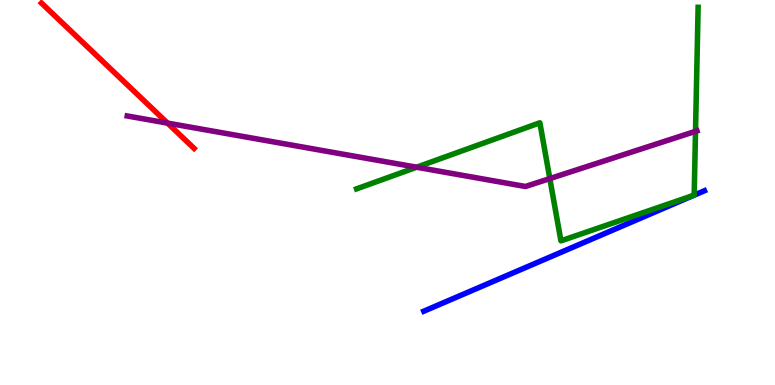[{'lines': ['blue', 'red'], 'intersections': []}, {'lines': ['green', 'red'], 'intersections': []}, {'lines': ['purple', 'red'], 'intersections': [{'x': 2.16, 'y': 6.8}]}, {'lines': ['blue', 'green'], 'intersections': [{'x': 8.95, 'y': 4.93}, {'x': 8.96, 'y': 4.93}]}, {'lines': ['blue', 'purple'], 'intersections': []}, {'lines': ['green', 'purple'], 'intersections': [{'x': 5.38, 'y': 5.66}, {'x': 7.09, 'y': 5.36}, {'x': 8.97, 'y': 6.59}]}]